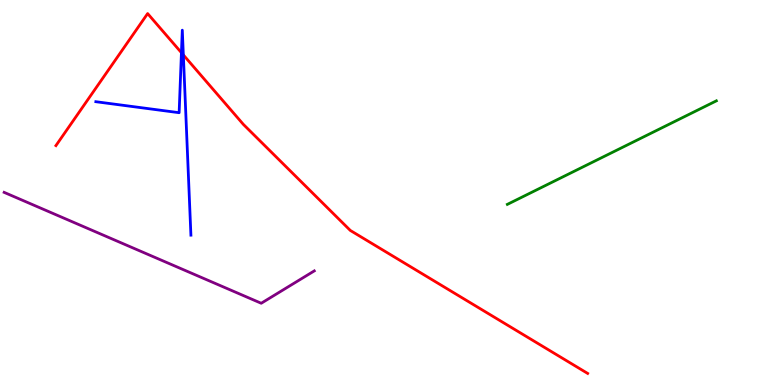[{'lines': ['blue', 'red'], 'intersections': [{'x': 2.34, 'y': 8.63}, {'x': 2.37, 'y': 8.57}]}, {'lines': ['green', 'red'], 'intersections': []}, {'lines': ['purple', 'red'], 'intersections': []}, {'lines': ['blue', 'green'], 'intersections': []}, {'lines': ['blue', 'purple'], 'intersections': []}, {'lines': ['green', 'purple'], 'intersections': []}]